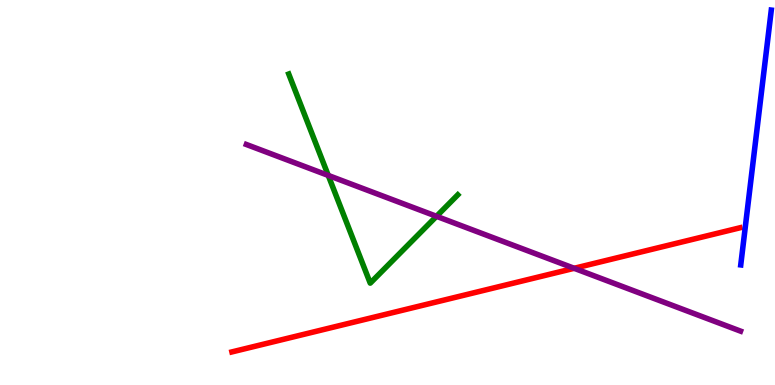[{'lines': ['blue', 'red'], 'intersections': []}, {'lines': ['green', 'red'], 'intersections': []}, {'lines': ['purple', 'red'], 'intersections': [{'x': 7.41, 'y': 3.03}]}, {'lines': ['blue', 'green'], 'intersections': []}, {'lines': ['blue', 'purple'], 'intersections': []}, {'lines': ['green', 'purple'], 'intersections': [{'x': 4.24, 'y': 5.44}, {'x': 5.63, 'y': 4.38}]}]